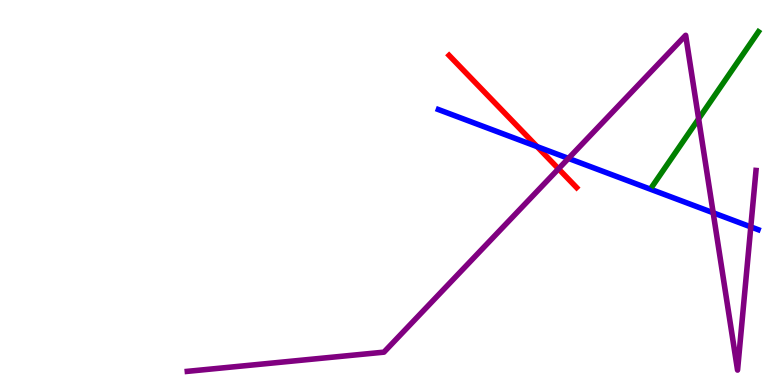[{'lines': ['blue', 'red'], 'intersections': [{'x': 6.93, 'y': 6.19}]}, {'lines': ['green', 'red'], 'intersections': []}, {'lines': ['purple', 'red'], 'intersections': [{'x': 7.21, 'y': 5.62}]}, {'lines': ['blue', 'green'], 'intersections': []}, {'lines': ['blue', 'purple'], 'intersections': [{'x': 7.33, 'y': 5.89}, {'x': 9.2, 'y': 4.47}, {'x': 9.69, 'y': 4.11}]}, {'lines': ['green', 'purple'], 'intersections': [{'x': 9.01, 'y': 6.91}]}]